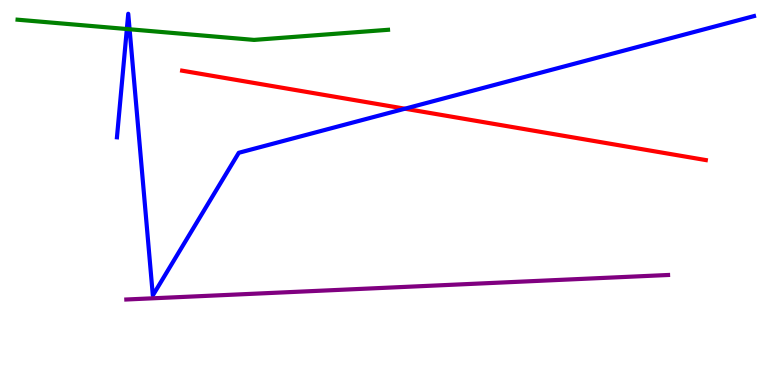[{'lines': ['blue', 'red'], 'intersections': [{'x': 5.22, 'y': 7.18}]}, {'lines': ['green', 'red'], 'intersections': []}, {'lines': ['purple', 'red'], 'intersections': []}, {'lines': ['blue', 'green'], 'intersections': [{'x': 1.64, 'y': 9.25}, {'x': 1.67, 'y': 9.24}]}, {'lines': ['blue', 'purple'], 'intersections': []}, {'lines': ['green', 'purple'], 'intersections': []}]